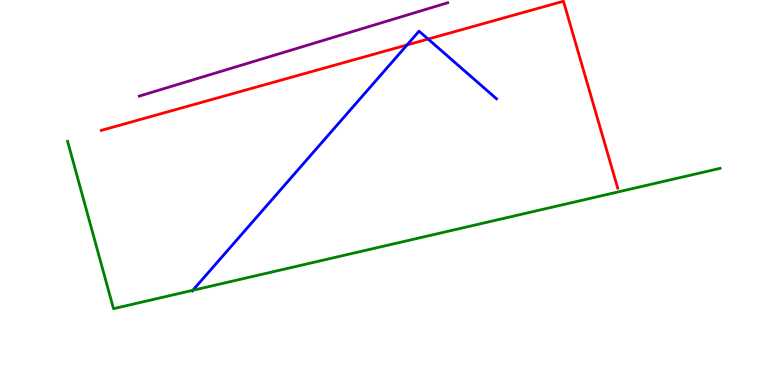[{'lines': ['blue', 'red'], 'intersections': [{'x': 5.25, 'y': 8.83}, {'x': 5.52, 'y': 8.99}]}, {'lines': ['green', 'red'], 'intersections': []}, {'lines': ['purple', 'red'], 'intersections': []}, {'lines': ['blue', 'green'], 'intersections': [{'x': 2.49, 'y': 2.46}]}, {'lines': ['blue', 'purple'], 'intersections': []}, {'lines': ['green', 'purple'], 'intersections': []}]